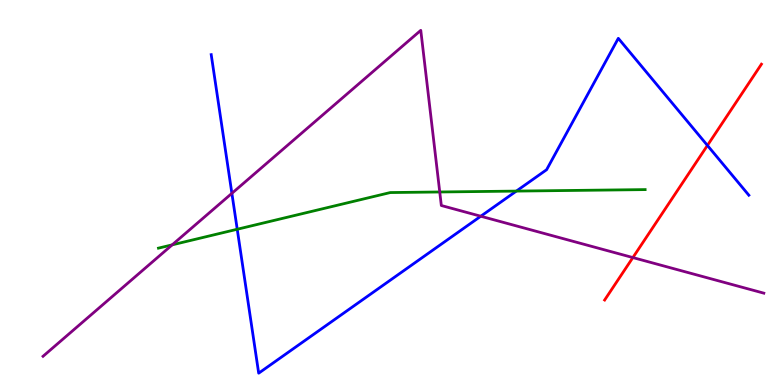[{'lines': ['blue', 'red'], 'intersections': [{'x': 9.13, 'y': 6.22}]}, {'lines': ['green', 'red'], 'intersections': []}, {'lines': ['purple', 'red'], 'intersections': [{'x': 8.17, 'y': 3.31}]}, {'lines': ['blue', 'green'], 'intersections': [{'x': 3.06, 'y': 4.05}, {'x': 6.66, 'y': 5.04}]}, {'lines': ['blue', 'purple'], 'intersections': [{'x': 2.99, 'y': 4.98}, {'x': 6.2, 'y': 4.38}]}, {'lines': ['green', 'purple'], 'intersections': [{'x': 2.22, 'y': 3.64}, {'x': 5.67, 'y': 5.01}]}]